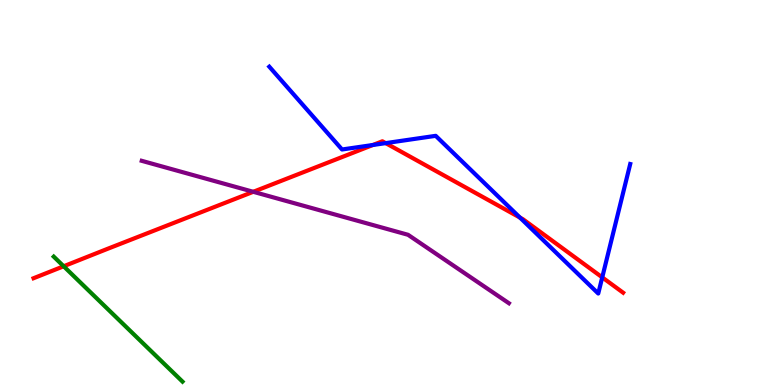[{'lines': ['blue', 'red'], 'intersections': [{'x': 4.81, 'y': 6.23}, {'x': 4.98, 'y': 6.28}, {'x': 6.71, 'y': 4.35}, {'x': 7.77, 'y': 2.8}]}, {'lines': ['green', 'red'], 'intersections': [{'x': 0.821, 'y': 3.08}]}, {'lines': ['purple', 'red'], 'intersections': [{'x': 3.27, 'y': 5.02}]}, {'lines': ['blue', 'green'], 'intersections': []}, {'lines': ['blue', 'purple'], 'intersections': []}, {'lines': ['green', 'purple'], 'intersections': []}]